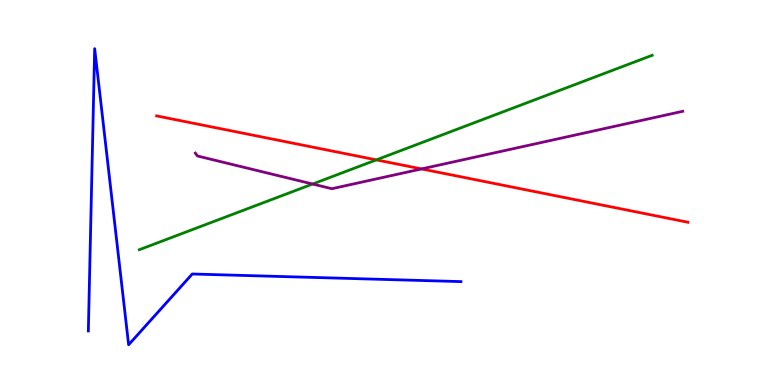[{'lines': ['blue', 'red'], 'intersections': []}, {'lines': ['green', 'red'], 'intersections': [{'x': 4.86, 'y': 5.85}]}, {'lines': ['purple', 'red'], 'intersections': [{'x': 5.44, 'y': 5.61}]}, {'lines': ['blue', 'green'], 'intersections': []}, {'lines': ['blue', 'purple'], 'intersections': []}, {'lines': ['green', 'purple'], 'intersections': [{'x': 4.03, 'y': 5.22}]}]